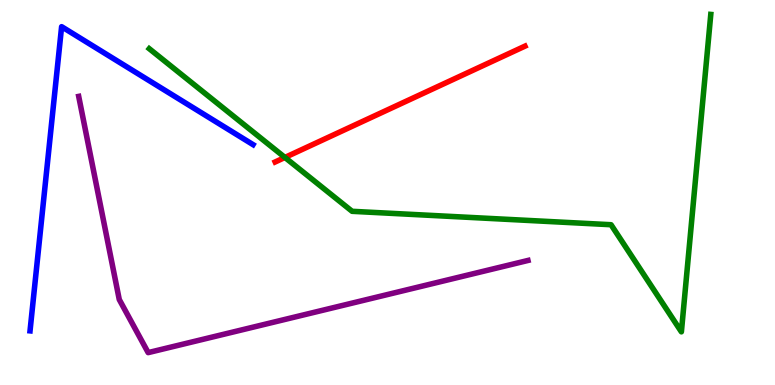[{'lines': ['blue', 'red'], 'intersections': []}, {'lines': ['green', 'red'], 'intersections': [{'x': 3.68, 'y': 5.91}]}, {'lines': ['purple', 'red'], 'intersections': []}, {'lines': ['blue', 'green'], 'intersections': []}, {'lines': ['blue', 'purple'], 'intersections': []}, {'lines': ['green', 'purple'], 'intersections': []}]